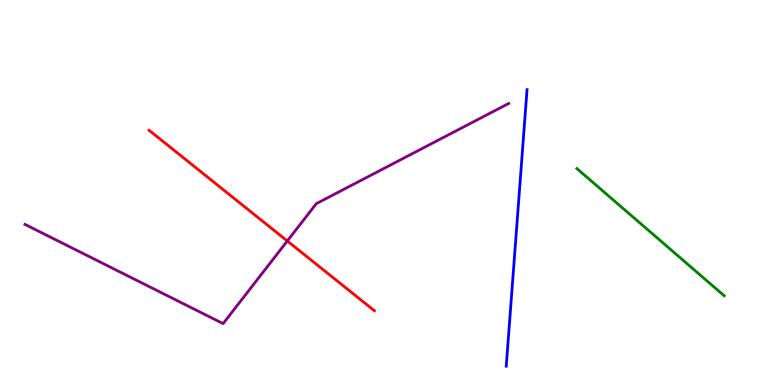[{'lines': ['blue', 'red'], 'intersections': []}, {'lines': ['green', 'red'], 'intersections': []}, {'lines': ['purple', 'red'], 'intersections': [{'x': 3.71, 'y': 3.74}]}, {'lines': ['blue', 'green'], 'intersections': []}, {'lines': ['blue', 'purple'], 'intersections': []}, {'lines': ['green', 'purple'], 'intersections': []}]